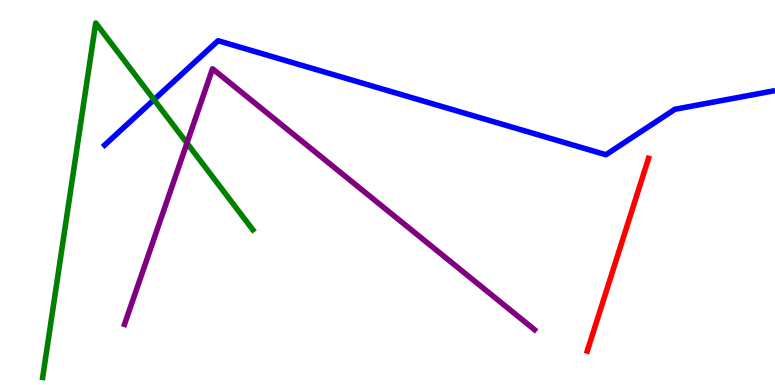[{'lines': ['blue', 'red'], 'intersections': []}, {'lines': ['green', 'red'], 'intersections': []}, {'lines': ['purple', 'red'], 'intersections': []}, {'lines': ['blue', 'green'], 'intersections': [{'x': 1.99, 'y': 7.41}]}, {'lines': ['blue', 'purple'], 'intersections': []}, {'lines': ['green', 'purple'], 'intersections': [{'x': 2.41, 'y': 6.28}]}]